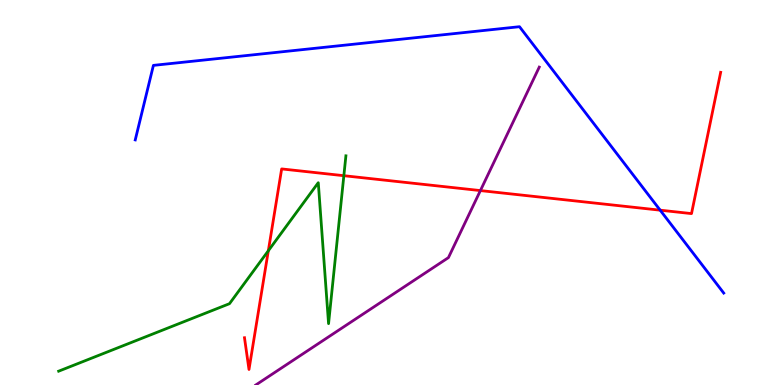[{'lines': ['blue', 'red'], 'intersections': [{'x': 8.52, 'y': 4.54}]}, {'lines': ['green', 'red'], 'intersections': [{'x': 3.46, 'y': 3.49}, {'x': 4.44, 'y': 5.44}]}, {'lines': ['purple', 'red'], 'intersections': [{'x': 6.2, 'y': 5.05}]}, {'lines': ['blue', 'green'], 'intersections': []}, {'lines': ['blue', 'purple'], 'intersections': []}, {'lines': ['green', 'purple'], 'intersections': []}]